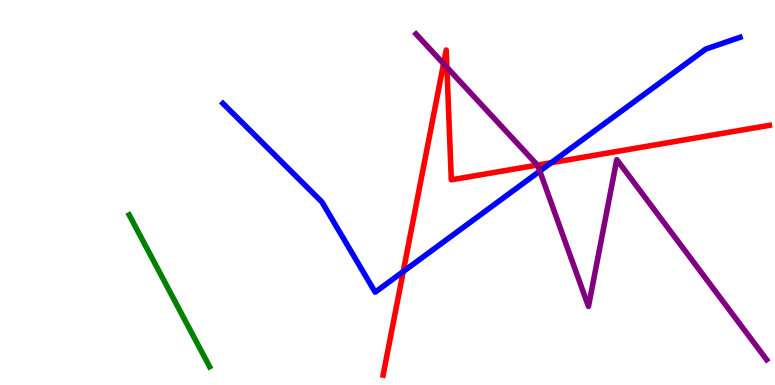[{'lines': ['blue', 'red'], 'intersections': [{'x': 5.2, 'y': 2.95}, {'x': 7.11, 'y': 5.77}]}, {'lines': ['green', 'red'], 'intersections': []}, {'lines': ['purple', 'red'], 'intersections': [{'x': 5.72, 'y': 8.34}, {'x': 5.77, 'y': 8.25}, {'x': 6.93, 'y': 5.71}]}, {'lines': ['blue', 'green'], 'intersections': []}, {'lines': ['blue', 'purple'], 'intersections': [{'x': 6.97, 'y': 5.56}]}, {'lines': ['green', 'purple'], 'intersections': []}]